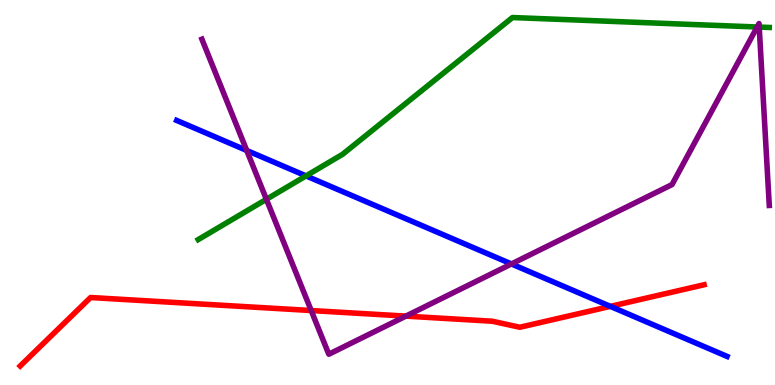[{'lines': ['blue', 'red'], 'intersections': [{'x': 7.88, 'y': 2.04}]}, {'lines': ['green', 'red'], 'intersections': []}, {'lines': ['purple', 'red'], 'intersections': [{'x': 4.02, 'y': 1.93}, {'x': 5.24, 'y': 1.79}]}, {'lines': ['blue', 'green'], 'intersections': [{'x': 3.95, 'y': 5.43}]}, {'lines': ['blue', 'purple'], 'intersections': [{'x': 3.18, 'y': 6.09}, {'x': 6.6, 'y': 3.14}]}, {'lines': ['green', 'purple'], 'intersections': [{'x': 3.44, 'y': 4.82}, {'x': 9.77, 'y': 9.3}, {'x': 9.8, 'y': 9.3}]}]